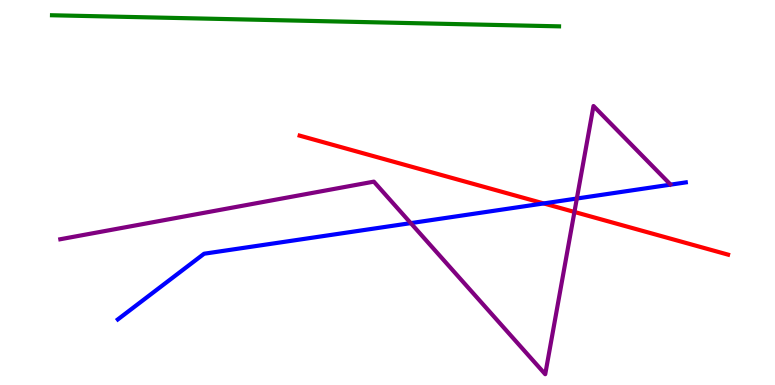[{'lines': ['blue', 'red'], 'intersections': [{'x': 7.02, 'y': 4.72}]}, {'lines': ['green', 'red'], 'intersections': []}, {'lines': ['purple', 'red'], 'intersections': [{'x': 7.41, 'y': 4.49}]}, {'lines': ['blue', 'green'], 'intersections': []}, {'lines': ['blue', 'purple'], 'intersections': [{'x': 5.3, 'y': 4.2}, {'x': 7.44, 'y': 4.84}]}, {'lines': ['green', 'purple'], 'intersections': []}]